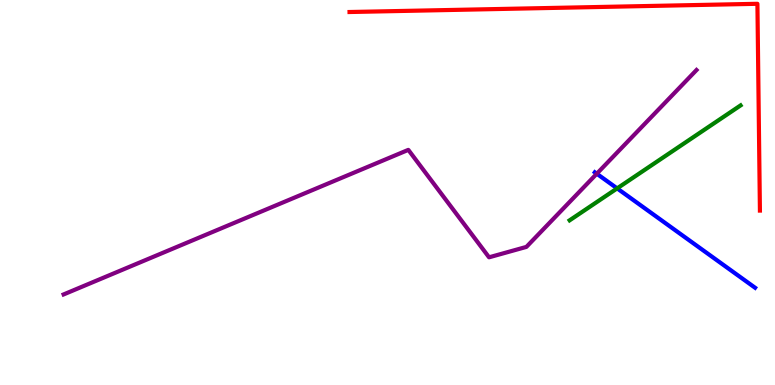[{'lines': ['blue', 'red'], 'intersections': []}, {'lines': ['green', 'red'], 'intersections': []}, {'lines': ['purple', 'red'], 'intersections': []}, {'lines': ['blue', 'green'], 'intersections': [{'x': 7.96, 'y': 5.11}]}, {'lines': ['blue', 'purple'], 'intersections': [{'x': 7.7, 'y': 5.49}]}, {'lines': ['green', 'purple'], 'intersections': []}]